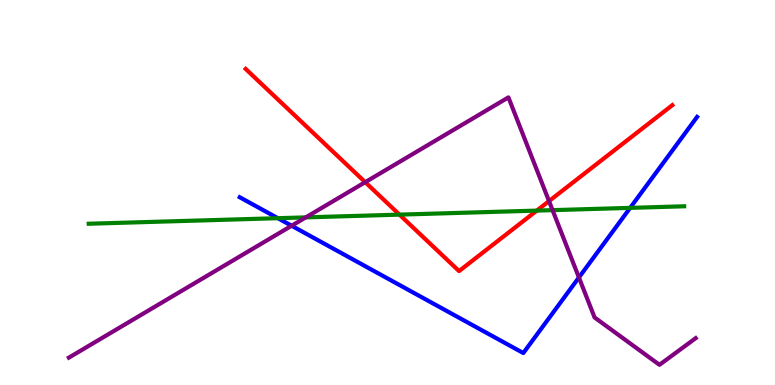[{'lines': ['blue', 'red'], 'intersections': []}, {'lines': ['green', 'red'], 'intersections': [{'x': 5.15, 'y': 4.43}, {'x': 6.93, 'y': 4.53}]}, {'lines': ['purple', 'red'], 'intersections': [{'x': 4.71, 'y': 5.27}, {'x': 7.08, 'y': 4.78}]}, {'lines': ['blue', 'green'], 'intersections': [{'x': 3.59, 'y': 4.33}, {'x': 8.13, 'y': 4.6}]}, {'lines': ['blue', 'purple'], 'intersections': [{'x': 3.76, 'y': 4.14}, {'x': 7.47, 'y': 2.79}]}, {'lines': ['green', 'purple'], 'intersections': [{'x': 3.95, 'y': 4.35}, {'x': 7.13, 'y': 4.54}]}]